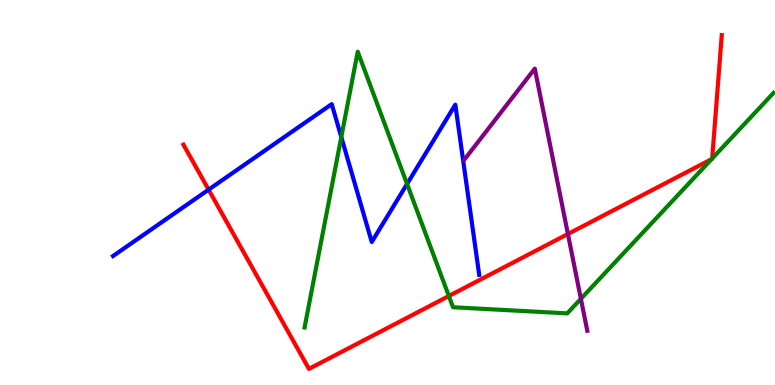[{'lines': ['blue', 'red'], 'intersections': [{'x': 2.69, 'y': 5.07}]}, {'lines': ['green', 'red'], 'intersections': [{'x': 5.79, 'y': 2.31}, {'x': 9.18, 'y': 5.86}, {'x': 9.19, 'y': 5.88}]}, {'lines': ['purple', 'red'], 'intersections': [{'x': 7.33, 'y': 3.92}]}, {'lines': ['blue', 'green'], 'intersections': [{'x': 4.4, 'y': 6.44}, {'x': 5.25, 'y': 5.22}]}, {'lines': ['blue', 'purple'], 'intersections': []}, {'lines': ['green', 'purple'], 'intersections': [{'x': 7.5, 'y': 2.24}]}]